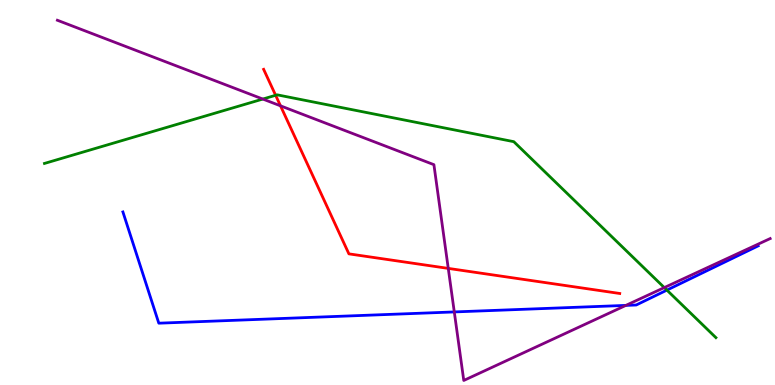[{'lines': ['blue', 'red'], 'intersections': []}, {'lines': ['green', 'red'], 'intersections': [{'x': 3.56, 'y': 7.53}]}, {'lines': ['purple', 'red'], 'intersections': [{'x': 3.62, 'y': 7.25}, {'x': 5.78, 'y': 3.03}]}, {'lines': ['blue', 'green'], 'intersections': [{'x': 8.61, 'y': 2.46}]}, {'lines': ['blue', 'purple'], 'intersections': [{'x': 5.86, 'y': 1.9}, {'x': 8.08, 'y': 2.07}]}, {'lines': ['green', 'purple'], 'intersections': [{'x': 3.39, 'y': 7.43}, {'x': 8.57, 'y': 2.53}]}]